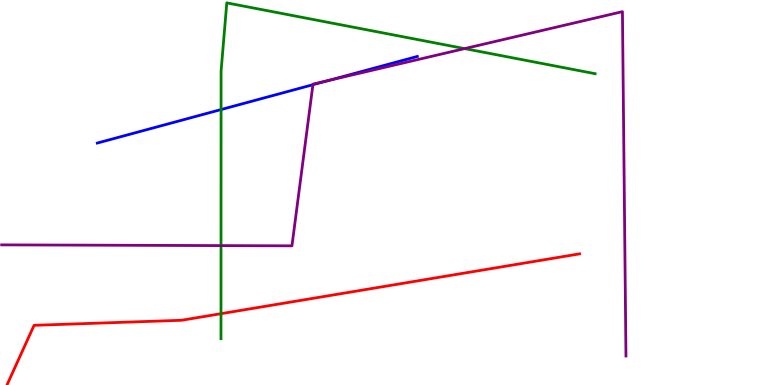[{'lines': ['blue', 'red'], 'intersections': []}, {'lines': ['green', 'red'], 'intersections': [{'x': 2.85, 'y': 1.85}]}, {'lines': ['purple', 'red'], 'intersections': []}, {'lines': ['blue', 'green'], 'intersections': [{'x': 2.85, 'y': 7.15}]}, {'lines': ['blue', 'purple'], 'intersections': [{'x': 4.04, 'y': 7.8}, {'x': 4.24, 'y': 7.91}]}, {'lines': ['green', 'purple'], 'intersections': [{'x': 2.85, 'y': 3.62}, {'x': 6.0, 'y': 8.74}]}]